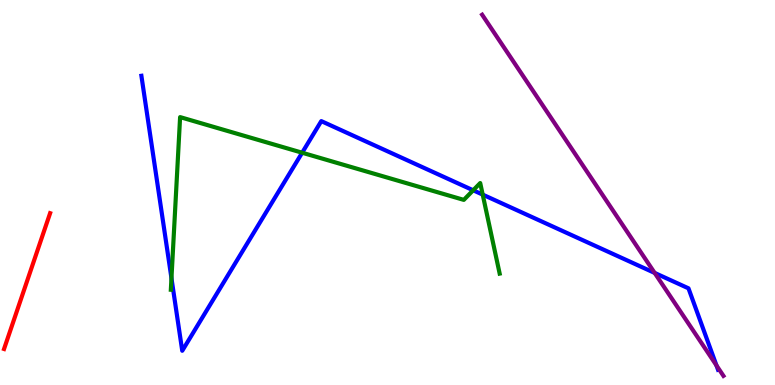[{'lines': ['blue', 'red'], 'intersections': []}, {'lines': ['green', 'red'], 'intersections': []}, {'lines': ['purple', 'red'], 'intersections': []}, {'lines': ['blue', 'green'], 'intersections': [{'x': 2.21, 'y': 2.77}, {'x': 3.9, 'y': 6.03}, {'x': 6.11, 'y': 5.06}, {'x': 6.23, 'y': 4.94}]}, {'lines': ['blue', 'purple'], 'intersections': [{'x': 8.45, 'y': 2.91}, {'x': 9.24, 'y': 0.509}]}, {'lines': ['green', 'purple'], 'intersections': []}]